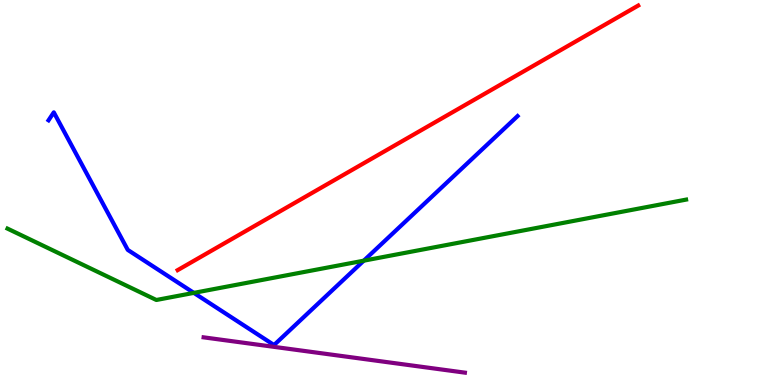[{'lines': ['blue', 'red'], 'intersections': []}, {'lines': ['green', 'red'], 'intersections': []}, {'lines': ['purple', 'red'], 'intersections': []}, {'lines': ['blue', 'green'], 'intersections': [{'x': 2.5, 'y': 2.39}, {'x': 4.69, 'y': 3.23}]}, {'lines': ['blue', 'purple'], 'intersections': []}, {'lines': ['green', 'purple'], 'intersections': []}]